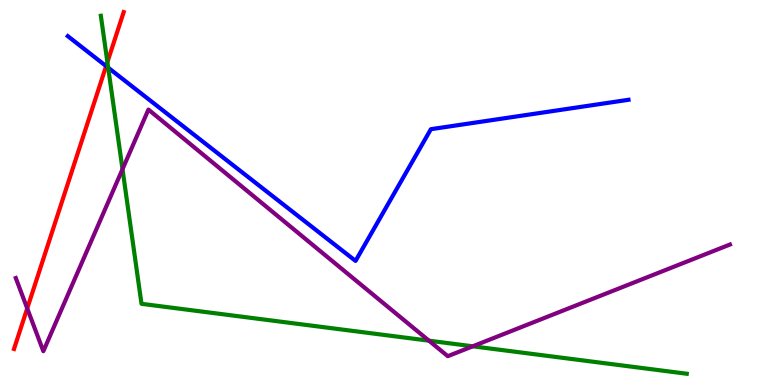[{'lines': ['blue', 'red'], 'intersections': [{'x': 1.37, 'y': 8.28}]}, {'lines': ['green', 'red'], 'intersections': [{'x': 1.39, 'y': 8.39}]}, {'lines': ['purple', 'red'], 'intersections': [{'x': 0.351, 'y': 1.99}]}, {'lines': ['blue', 'green'], 'intersections': [{'x': 1.4, 'y': 8.24}]}, {'lines': ['blue', 'purple'], 'intersections': []}, {'lines': ['green', 'purple'], 'intersections': [{'x': 1.58, 'y': 5.61}, {'x': 5.54, 'y': 1.15}, {'x': 6.1, 'y': 1.01}]}]